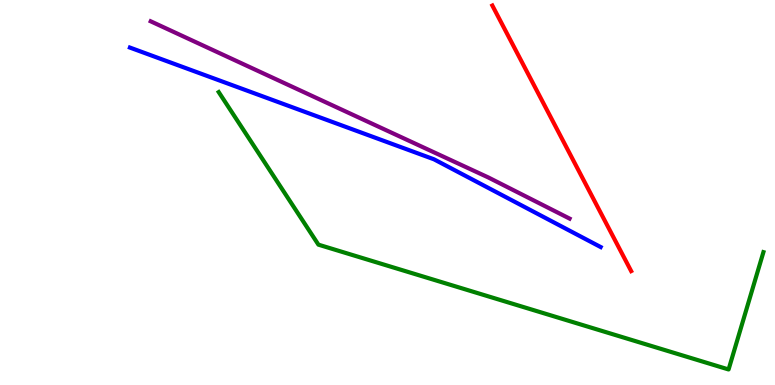[{'lines': ['blue', 'red'], 'intersections': []}, {'lines': ['green', 'red'], 'intersections': []}, {'lines': ['purple', 'red'], 'intersections': []}, {'lines': ['blue', 'green'], 'intersections': []}, {'lines': ['blue', 'purple'], 'intersections': []}, {'lines': ['green', 'purple'], 'intersections': []}]